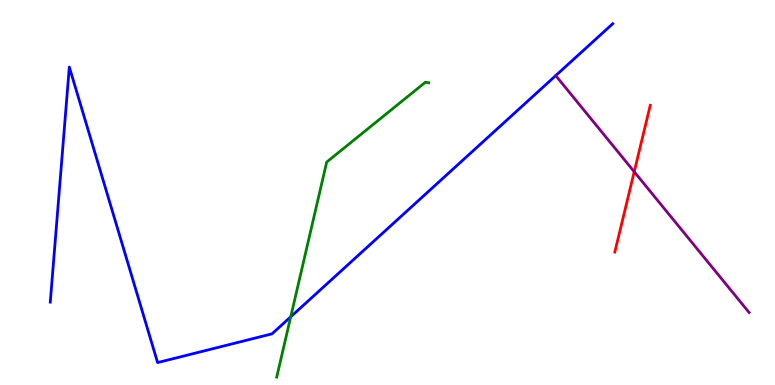[{'lines': ['blue', 'red'], 'intersections': []}, {'lines': ['green', 'red'], 'intersections': []}, {'lines': ['purple', 'red'], 'intersections': [{'x': 8.18, 'y': 5.54}]}, {'lines': ['blue', 'green'], 'intersections': [{'x': 3.75, 'y': 1.77}]}, {'lines': ['blue', 'purple'], 'intersections': [{'x': 7.17, 'y': 8.04}]}, {'lines': ['green', 'purple'], 'intersections': []}]